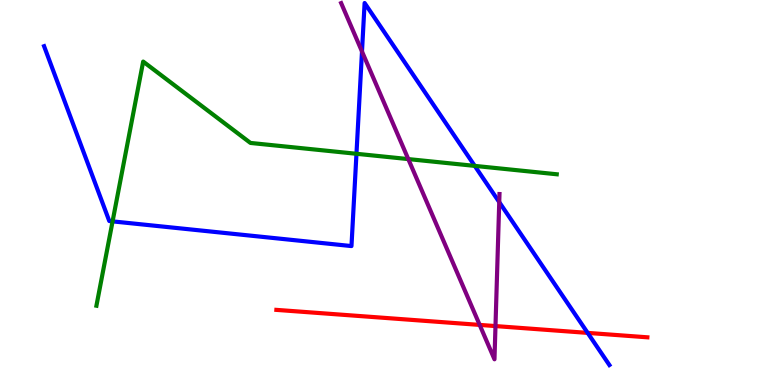[{'lines': ['blue', 'red'], 'intersections': [{'x': 7.58, 'y': 1.35}]}, {'lines': ['green', 'red'], 'intersections': []}, {'lines': ['purple', 'red'], 'intersections': [{'x': 6.19, 'y': 1.56}, {'x': 6.39, 'y': 1.53}]}, {'lines': ['blue', 'green'], 'intersections': [{'x': 1.45, 'y': 4.25}, {'x': 4.6, 'y': 6.01}, {'x': 6.13, 'y': 5.69}]}, {'lines': ['blue', 'purple'], 'intersections': [{'x': 4.67, 'y': 8.66}, {'x': 6.44, 'y': 4.75}]}, {'lines': ['green', 'purple'], 'intersections': [{'x': 5.27, 'y': 5.87}]}]